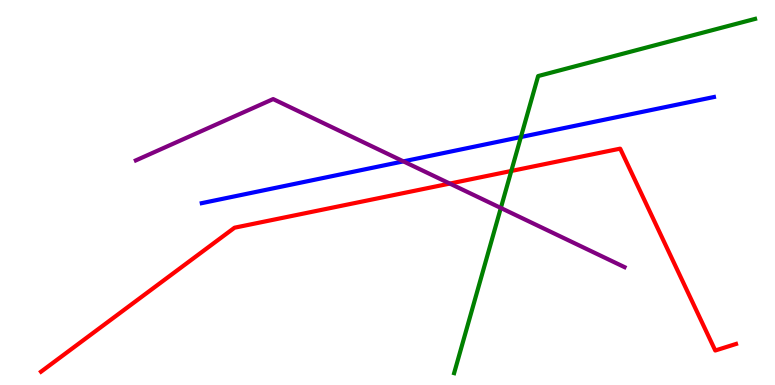[{'lines': ['blue', 'red'], 'intersections': []}, {'lines': ['green', 'red'], 'intersections': [{'x': 6.6, 'y': 5.56}]}, {'lines': ['purple', 'red'], 'intersections': [{'x': 5.8, 'y': 5.23}]}, {'lines': ['blue', 'green'], 'intersections': [{'x': 6.72, 'y': 6.44}]}, {'lines': ['blue', 'purple'], 'intersections': [{'x': 5.21, 'y': 5.81}]}, {'lines': ['green', 'purple'], 'intersections': [{'x': 6.46, 'y': 4.6}]}]